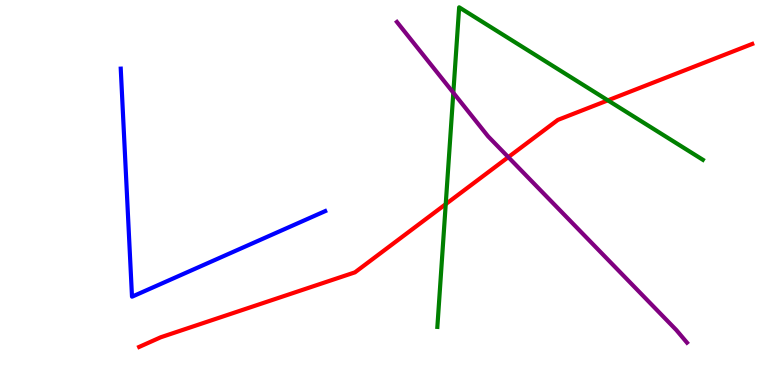[{'lines': ['blue', 'red'], 'intersections': []}, {'lines': ['green', 'red'], 'intersections': [{'x': 5.75, 'y': 4.7}, {'x': 7.84, 'y': 7.39}]}, {'lines': ['purple', 'red'], 'intersections': [{'x': 6.56, 'y': 5.92}]}, {'lines': ['blue', 'green'], 'intersections': []}, {'lines': ['blue', 'purple'], 'intersections': []}, {'lines': ['green', 'purple'], 'intersections': [{'x': 5.85, 'y': 7.59}]}]